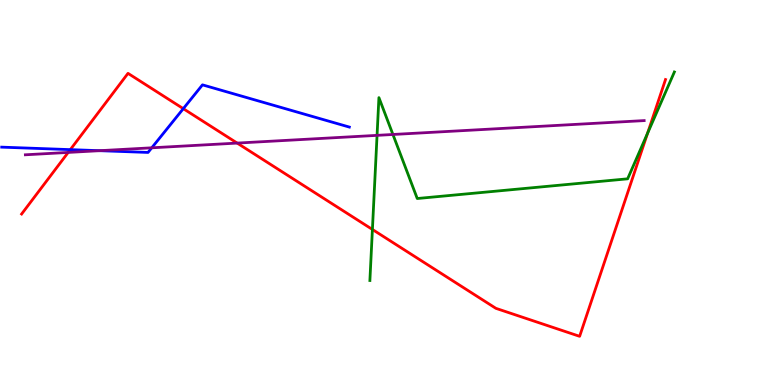[{'lines': ['blue', 'red'], 'intersections': [{'x': 0.907, 'y': 6.11}, {'x': 2.37, 'y': 7.18}]}, {'lines': ['green', 'red'], 'intersections': [{'x': 4.81, 'y': 4.04}, {'x': 8.35, 'y': 6.53}]}, {'lines': ['purple', 'red'], 'intersections': [{'x': 0.88, 'y': 6.04}, {'x': 3.06, 'y': 6.28}]}, {'lines': ['blue', 'green'], 'intersections': []}, {'lines': ['blue', 'purple'], 'intersections': [{'x': 1.29, 'y': 6.09}, {'x': 1.96, 'y': 6.16}]}, {'lines': ['green', 'purple'], 'intersections': [{'x': 4.87, 'y': 6.48}, {'x': 5.07, 'y': 6.51}]}]